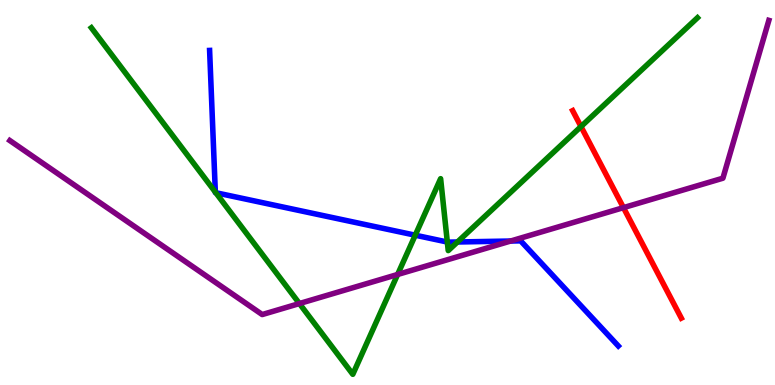[{'lines': ['blue', 'red'], 'intersections': []}, {'lines': ['green', 'red'], 'intersections': [{'x': 7.5, 'y': 6.71}]}, {'lines': ['purple', 'red'], 'intersections': [{'x': 8.04, 'y': 4.61}]}, {'lines': ['blue', 'green'], 'intersections': [{'x': 2.78, 'y': 5.01}, {'x': 2.78, 'y': 4.99}, {'x': 5.36, 'y': 3.89}, {'x': 5.77, 'y': 3.71}, {'x': 5.9, 'y': 3.71}]}, {'lines': ['blue', 'purple'], 'intersections': [{'x': 6.59, 'y': 3.74}]}, {'lines': ['green', 'purple'], 'intersections': [{'x': 3.86, 'y': 2.12}, {'x': 5.13, 'y': 2.87}]}]